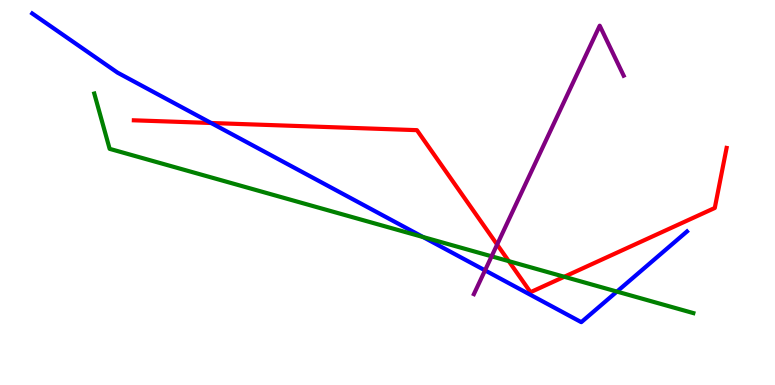[{'lines': ['blue', 'red'], 'intersections': [{'x': 2.72, 'y': 6.81}]}, {'lines': ['green', 'red'], 'intersections': [{'x': 6.56, 'y': 3.22}, {'x': 7.28, 'y': 2.81}]}, {'lines': ['purple', 'red'], 'intersections': [{'x': 6.41, 'y': 3.65}]}, {'lines': ['blue', 'green'], 'intersections': [{'x': 5.46, 'y': 3.84}, {'x': 7.96, 'y': 2.43}]}, {'lines': ['blue', 'purple'], 'intersections': [{'x': 6.26, 'y': 2.98}]}, {'lines': ['green', 'purple'], 'intersections': [{'x': 6.34, 'y': 3.34}]}]